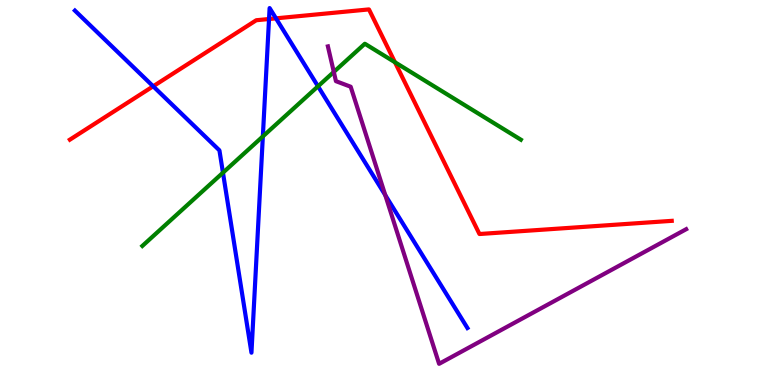[{'lines': ['blue', 'red'], 'intersections': [{'x': 1.98, 'y': 7.76}, {'x': 3.47, 'y': 9.51}, {'x': 3.56, 'y': 9.52}]}, {'lines': ['green', 'red'], 'intersections': [{'x': 5.1, 'y': 8.38}]}, {'lines': ['purple', 'red'], 'intersections': []}, {'lines': ['blue', 'green'], 'intersections': [{'x': 2.88, 'y': 5.51}, {'x': 3.39, 'y': 6.46}, {'x': 4.1, 'y': 7.76}]}, {'lines': ['blue', 'purple'], 'intersections': [{'x': 4.97, 'y': 4.93}]}, {'lines': ['green', 'purple'], 'intersections': [{'x': 4.31, 'y': 8.13}]}]